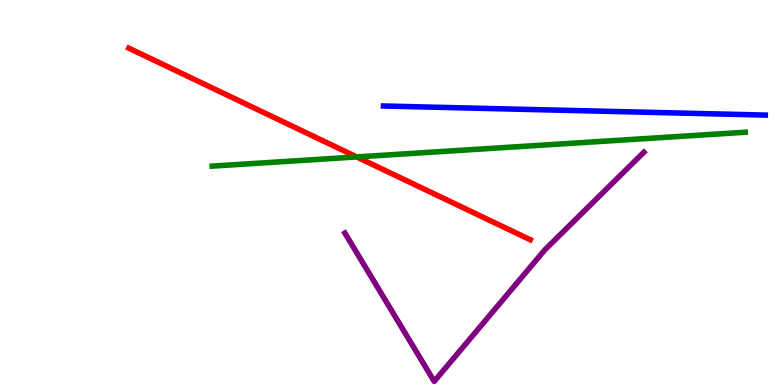[{'lines': ['blue', 'red'], 'intersections': []}, {'lines': ['green', 'red'], 'intersections': [{'x': 4.6, 'y': 5.92}]}, {'lines': ['purple', 'red'], 'intersections': []}, {'lines': ['blue', 'green'], 'intersections': []}, {'lines': ['blue', 'purple'], 'intersections': []}, {'lines': ['green', 'purple'], 'intersections': []}]